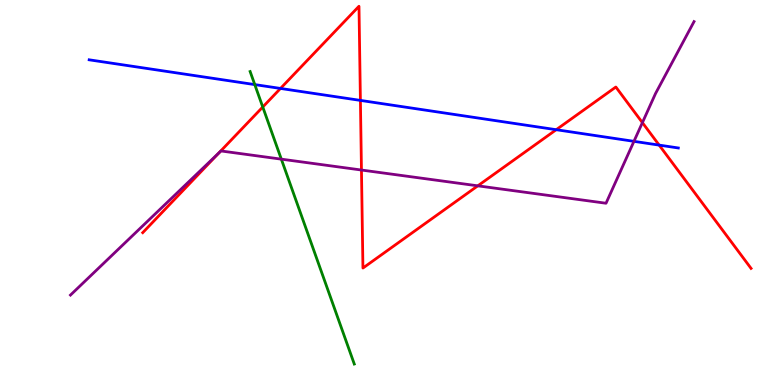[{'lines': ['blue', 'red'], 'intersections': [{'x': 3.62, 'y': 7.7}, {'x': 4.65, 'y': 7.39}, {'x': 7.18, 'y': 6.63}, {'x': 8.51, 'y': 6.23}]}, {'lines': ['green', 'red'], 'intersections': [{'x': 3.39, 'y': 7.22}]}, {'lines': ['purple', 'red'], 'intersections': [{'x': 2.83, 'y': 6.03}, {'x': 4.66, 'y': 5.58}, {'x': 6.17, 'y': 5.17}, {'x': 8.29, 'y': 6.81}]}, {'lines': ['blue', 'green'], 'intersections': [{'x': 3.29, 'y': 7.8}]}, {'lines': ['blue', 'purple'], 'intersections': [{'x': 8.18, 'y': 6.33}]}, {'lines': ['green', 'purple'], 'intersections': [{'x': 3.63, 'y': 5.87}]}]